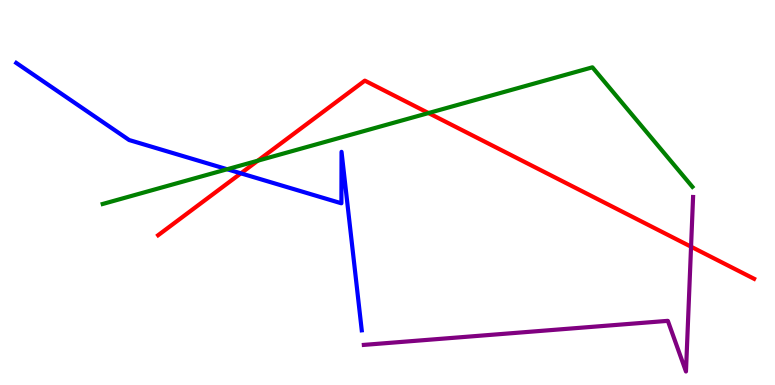[{'lines': ['blue', 'red'], 'intersections': [{'x': 3.11, 'y': 5.5}]}, {'lines': ['green', 'red'], 'intersections': [{'x': 3.33, 'y': 5.83}, {'x': 5.53, 'y': 7.06}]}, {'lines': ['purple', 'red'], 'intersections': [{'x': 8.92, 'y': 3.59}]}, {'lines': ['blue', 'green'], 'intersections': [{'x': 2.93, 'y': 5.6}]}, {'lines': ['blue', 'purple'], 'intersections': []}, {'lines': ['green', 'purple'], 'intersections': []}]